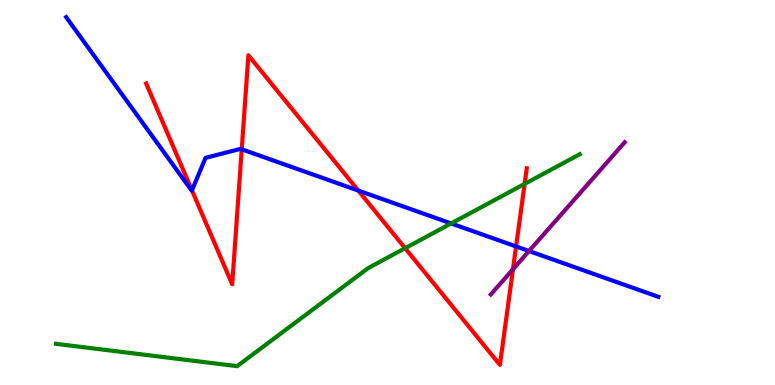[{'lines': ['blue', 'red'], 'intersections': [{'x': 2.48, 'y': 5.06}, {'x': 3.12, 'y': 6.12}, {'x': 4.62, 'y': 5.05}, {'x': 6.66, 'y': 3.6}]}, {'lines': ['green', 'red'], 'intersections': [{'x': 5.23, 'y': 3.55}, {'x': 6.77, 'y': 5.22}]}, {'lines': ['purple', 'red'], 'intersections': [{'x': 6.62, 'y': 3.01}]}, {'lines': ['blue', 'green'], 'intersections': [{'x': 5.82, 'y': 4.2}]}, {'lines': ['blue', 'purple'], 'intersections': [{'x': 6.83, 'y': 3.48}]}, {'lines': ['green', 'purple'], 'intersections': []}]